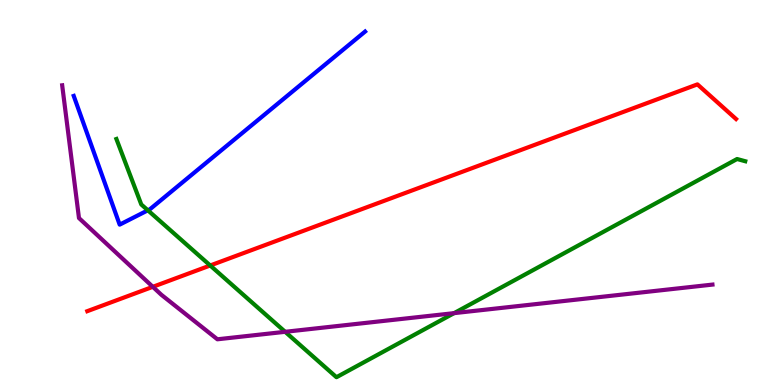[{'lines': ['blue', 'red'], 'intersections': []}, {'lines': ['green', 'red'], 'intersections': [{'x': 2.71, 'y': 3.1}]}, {'lines': ['purple', 'red'], 'intersections': [{'x': 1.97, 'y': 2.55}]}, {'lines': ['blue', 'green'], 'intersections': [{'x': 1.91, 'y': 4.54}]}, {'lines': ['blue', 'purple'], 'intersections': []}, {'lines': ['green', 'purple'], 'intersections': [{'x': 3.68, 'y': 1.38}, {'x': 5.86, 'y': 1.87}]}]